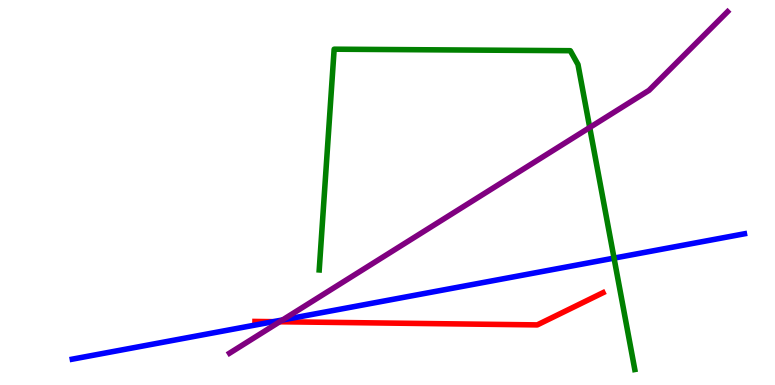[{'lines': ['blue', 'red'], 'intersections': [{'x': 3.53, 'y': 1.64}]}, {'lines': ['green', 'red'], 'intersections': []}, {'lines': ['purple', 'red'], 'intersections': [{'x': 3.61, 'y': 1.64}]}, {'lines': ['blue', 'green'], 'intersections': [{'x': 7.92, 'y': 3.3}]}, {'lines': ['blue', 'purple'], 'intersections': [{'x': 3.65, 'y': 1.69}]}, {'lines': ['green', 'purple'], 'intersections': [{'x': 7.61, 'y': 6.69}]}]